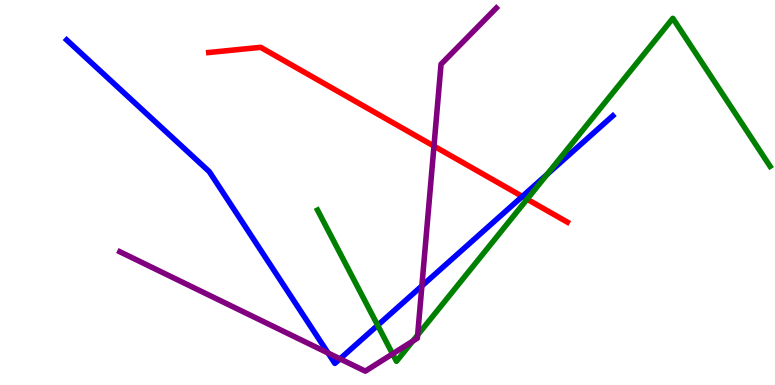[{'lines': ['blue', 'red'], 'intersections': [{'x': 6.74, 'y': 4.9}]}, {'lines': ['green', 'red'], 'intersections': [{'x': 6.8, 'y': 4.83}]}, {'lines': ['purple', 'red'], 'intersections': [{'x': 5.6, 'y': 6.2}]}, {'lines': ['blue', 'green'], 'intersections': [{'x': 4.87, 'y': 1.55}, {'x': 7.06, 'y': 5.47}]}, {'lines': ['blue', 'purple'], 'intersections': [{'x': 4.23, 'y': 0.83}, {'x': 4.39, 'y': 0.679}, {'x': 5.44, 'y': 2.57}]}, {'lines': ['green', 'purple'], 'intersections': [{'x': 5.07, 'y': 0.808}, {'x': 5.33, 'y': 1.14}, {'x': 5.39, 'y': 1.3}]}]